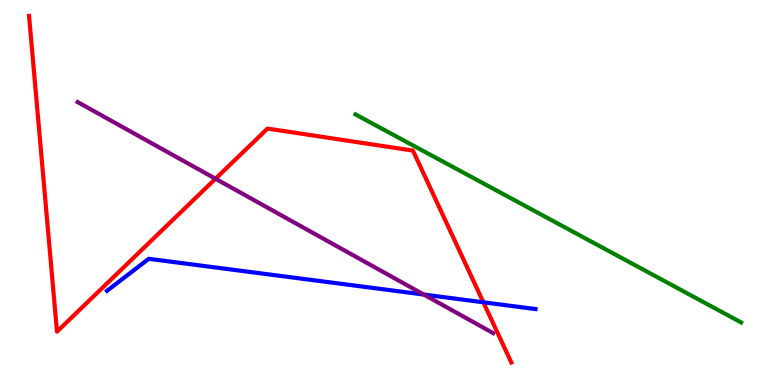[{'lines': ['blue', 'red'], 'intersections': [{'x': 6.24, 'y': 2.15}]}, {'lines': ['green', 'red'], 'intersections': []}, {'lines': ['purple', 'red'], 'intersections': [{'x': 2.78, 'y': 5.36}]}, {'lines': ['blue', 'green'], 'intersections': []}, {'lines': ['blue', 'purple'], 'intersections': [{'x': 5.47, 'y': 2.35}]}, {'lines': ['green', 'purple'], 'intersections': []}]